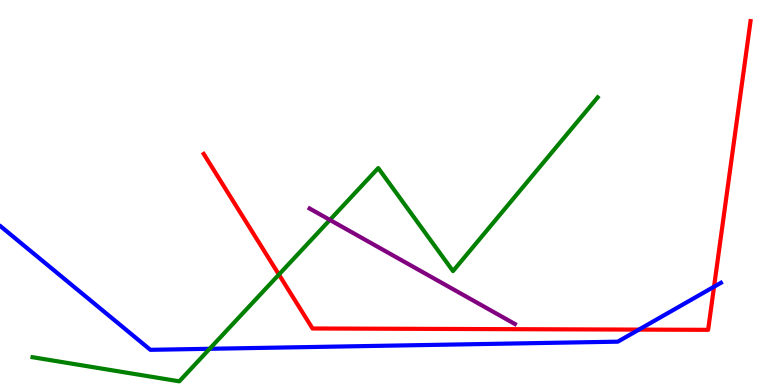[{'lines': ['blue', 'red'], 'intersections': [{'x': 8.24, 'y': 1.44}, {'x': 9.21, 'y': 2.55}]}, {'lines': ['green', 'red'], 'intersections': [{'x': 3.6, 'y': 2.87}]}, {'lines': ['purple', 'red'], 'intersections': []}, {'lines': ['blue', 'green'], 'intersections': [{'x': 2.71, 'y': 0.941}]}, {'lines': ['blue', 'purple'], 'intersections': []}, {'lines': ['green', 'purple'], 'intersections': [{'x': 4.26, 'y': 4.29}]}]